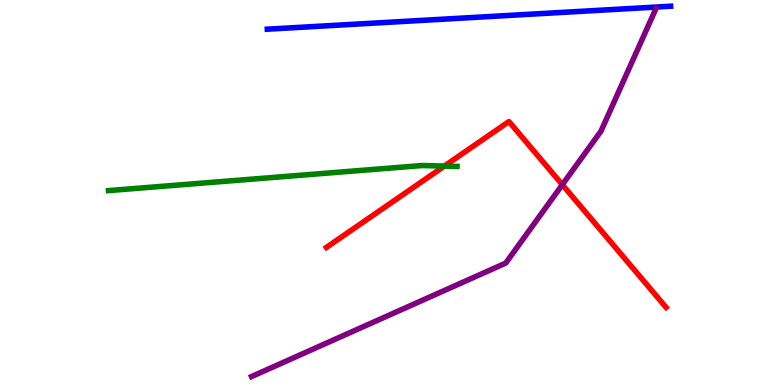[{'lines': ['blue', 'red'], 'intersections': []}, {'lines': ['green', 'red'], 'intersections': [{'x': 5.73, 'y': 5.69}]}, {'lines': ['purple', 'red'], 'intersections': [{'x': 7.26, 'y': 5.2}]}, {'lines': ['blue', 'green'], 'intersections': []}, {'lines': ['blue', 'purple'], 'intersections': []}, {'lines': ['green', 'purple'], 'intersections': []}]